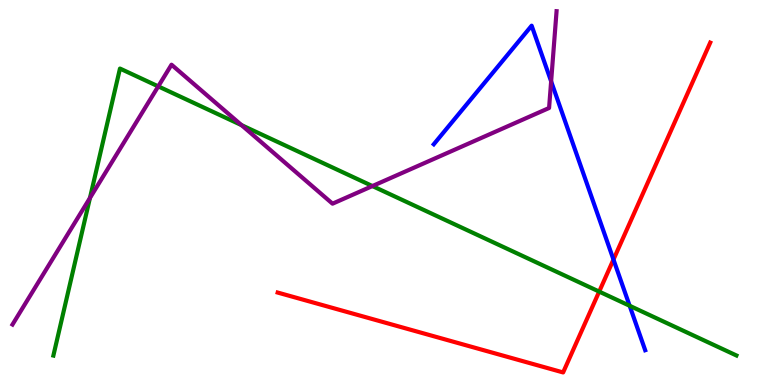[{'lines': ['blue', 'red'], 'intersections': [{'x': 7.92, 'y': 3.26}]}, {'lines': ['green', 'red'], 'intersections': [{'x': 7.73, 'y': 2.43}]}, {'lines': ['purple', 'red'], 'intersections': []}, {'lines': ['blue', 'green'], 'intersections': [{'x': 8.12, 'y': 2.06}]}, {'lines': ['blue', 'purple'], 'intersections': [{'x': 7.11, 'y': 7.89}]}, {'lines': ['green', 'purple'], 'intersections': [{'x': 1.16, 'y': 4.86}, {'x': 2.04, 'y': 7.76}, {'x': 3.12, 'y': 6.75}, {'x': 4.81, 'y': 5.17}]}]